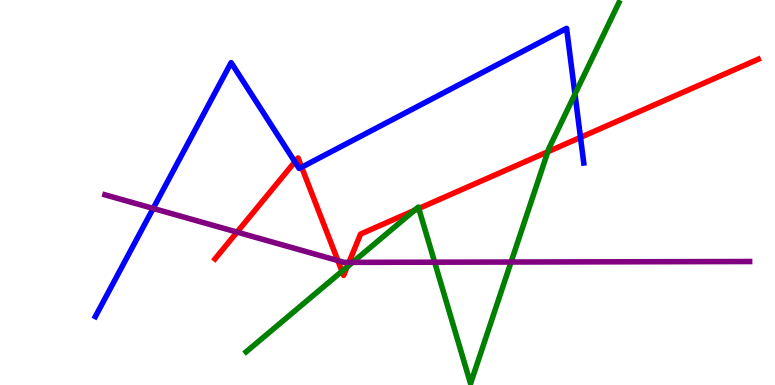[{'lines': ['blue', 'red'], 'intersections': [{'x': 3.81, 'y': 5.8}, {'x': 3.89, 'y': 5.66}, {'x': 7.49, 'y': 6.43}]}, {'lines': ['green', 'red'], 'intersections': [{'x': 4.41, 'y': 2.95}, {'x': 4.48, 'y': 3.07}, {'x': 5.35, 'y': 4.53}, {'x': 5.4, 'y': 4.58}, {'x': 7.07, 'y': 6.06}]}, {'lines': ['purple', 'red'], 'intersections': [{'x': 3.06, 'y': 3.97}, {'x': 4.36, 'y': 3.23}, {'x': 4.5, 'y': 3.19}]}, {'lines': ['blue', 'green'], 'intersections': [{'x': 7.42, 'y': 7.56}]}, {'lines': ['blue', 'purple'], 'intersections': [{'x': 1.98, 'y': 4.59}]}, {'lines': ['green', 'purple'], 'intersections': [{'x': 4.55, 'y': 3.19}, {'x': 5.61, 'y': 3.19}, {'x': 6.59, 'y': 3.19}]}]